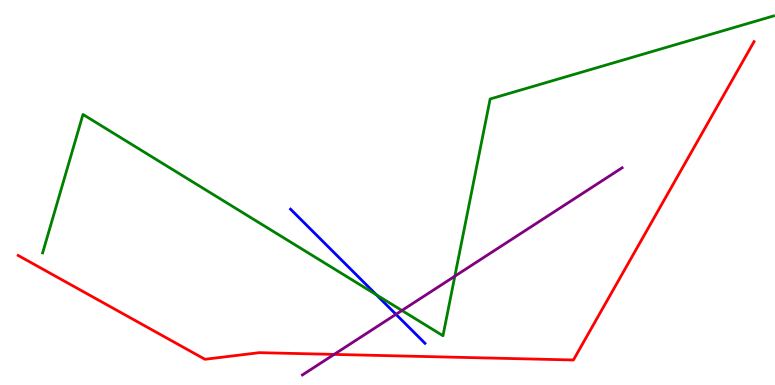[{'lines': ['blue', 'red'], 'intersections': []}, {'lines': ['green', 'red'], 'intersections': []}, {'lines': ['purple', 'red'], 'intersections': [{'x': 4.31, 'y': 0.795}]}, {'lines': ['blue', 'green'], 'intersections': [{'x': 4.86, 'y': 2.34}]}, {'lines': ['blue', 'purple'], 'intersections': [{'x': 5.11, 'y': 1.84}]}, {'lines': ['green', 'purple'], 'intersections': [{'x': 5.19, 'y': 1.94}, {'x': 5.87, 'y': 2.83}]}]